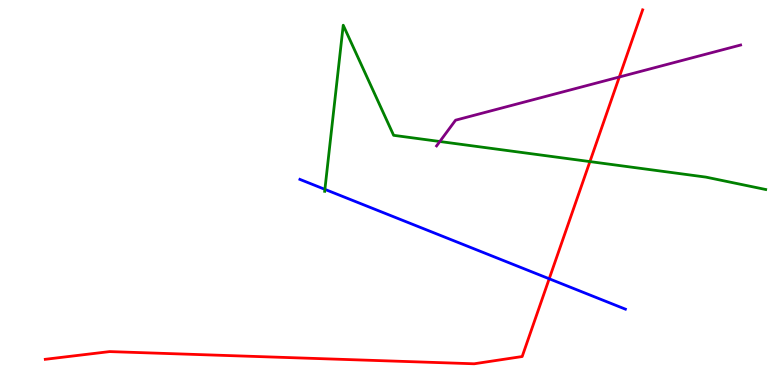[{'lines': ['blue', 'red'], 'intersections': [{'x': 7.09, 'y': 2.76}]}, {'lines': ['green', 'red'], 'intersections': [{'x': 7.61, 'y': 5.8}]}, {'lines': ['purple', 'red'], 'intersections': [{'x': 7.99, 'y': 8.0}]}, {'lines': ['blue', 'green'], 'intersections': [{'x': 4.19, 'y': 5.08}]}, {'lines': ['blue', 'purple'], 'intersections': []}, {'lines': ['green', 'purple'], 'intersections': [{'x': 5.68, 'y': 6.32}]}]